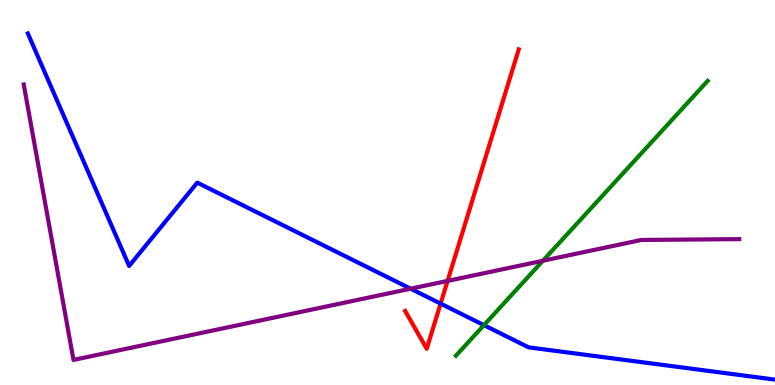[{'lines': ['blue', 'red'], 'intersections': [{'x': 5.69, 'y': 2.11}]}, {'lines': ['green', 'red'], 'intersections': []}, {'lines': ['purple', 'red'], 'intersections': [{'x': 5.78, 'y': 2.7}]}, {'lines': ['blue', 'green'], 'intersections': [{'x': 6.24, 'y': 1.55}]}, {'lines': ['blue', 'purple'], 'intersections': [{'x': 5.3, 'y': 2.5}]}, {'lines': ['green', 'purple'], 'intersections': [{'x': 7.01, 'y': 3.23}]}]